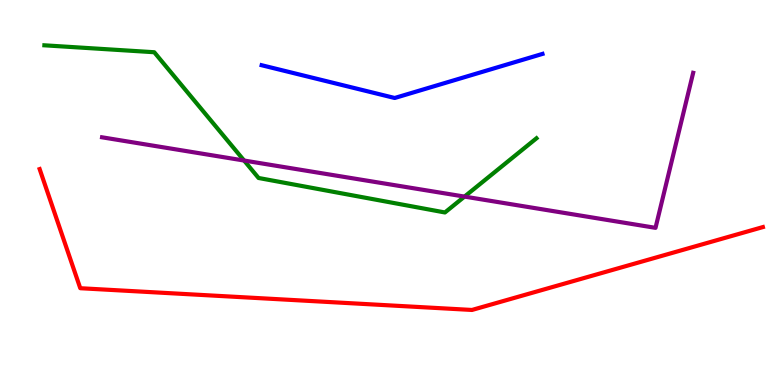[{'lines': ['blue', 'red'], 'intersections': []}, {'lines': ['green', 'red'], 'intersections': []}, {'lines': ['purple', 'red'], 'intersections': []}, {'lines': ['blue', 'green'], 'intersections': []}, {'lines': ['blue', 'purple'], 'intersections': []}, {'lines': ['green', 'purple'], 'intersections': [{'x': 3.15, 'y': 5.83}, {'x': 5.99, 'y': 4.89}]}]